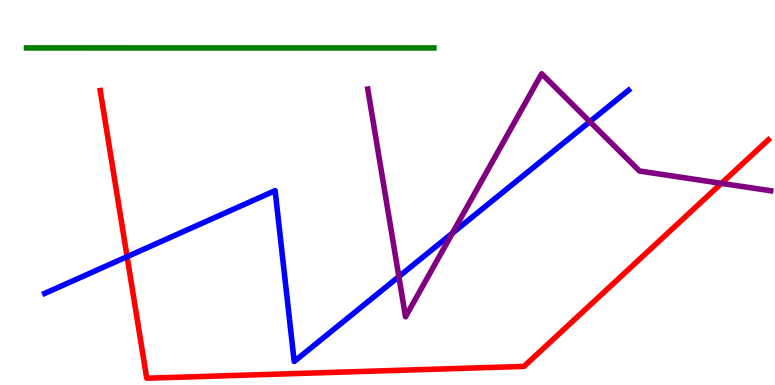[{'lines': ['blue', 'red'], 'intersections': [{'x': 1.64, 'y': 3.33}]}, {'lines': ['green', 'red'], 'intersections': []}, {'lines': ['purple', 'red'], 'intersections': [{'x': 9.31, 'y': 5.24}]}, {'lines': ['blue', 'green'], 'intersections': []}, {'lines': ['blue', 'purple'], 'intersections': [{'x': 5.15, 'y': 2.82}, {'x': 5.84, 'y': 3.94}, {'x': 7.61, 'y': 6.84}]}, {'lines': ['green', 'purple'], 'intersections': []}]